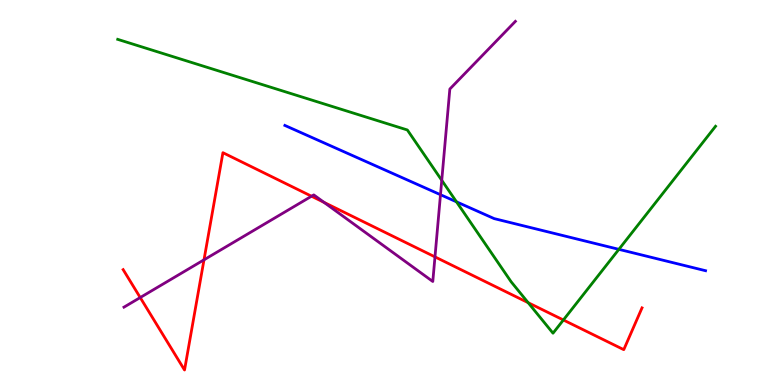[{'lines': ['blue', 'red'], 'intersections': []}, {'lines': ['green', 'red'], 'intersections': [{'x': 6.81, 'y': 2.14}, {'x': 7.27, 'y': 1.69}]}, {'lines': ['purple', 'red'], 'intersections': [{'x': 1.81, 'y': 2.27}, {'x': 2.63, 'y': 3.25}, {'x': 4.02, 'y': 4.9}, {'x': 4.18, 'y': 4.74}, {'x': 5.61, 'y': 3.33}]}, {'lines': ['blue', 'green'], 'intersections': [{'x': 5.89, 'y': 4.76}, {'x': 7.99, 'y': 3.52}]}, {'lines': ['blue', 'purple'], 'intersections': [{'x': 5.68, 'y': 4.94}]}, {'lines': ['green', 'purple'], 'intersections': [{'x': 5.7, 'y': 5.32}]}]